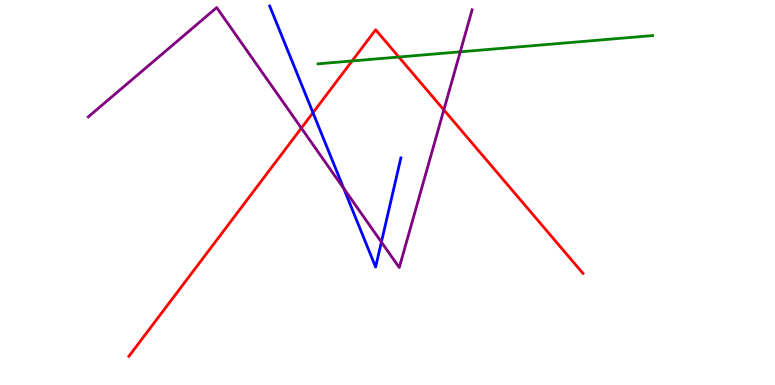[{'lines': ['blue', 'red'], 'intersections': [{'x': 4.04, 'y': 7.07}]}, {'lines': ['green', 'red'], 'intersections': [{'x': 4.54, 'y': 8.42}, {'x': 5.15, 'y': 8.52}]}, {'lines': ['purple', 'red'], 'intersections': [{'x': 3.89, 'y': 6.67}, {'x': 5.73, 'y': 7.15}]}, {'lines': ['blue', 'green'], 'intersections': []}, {'lines': ['blue', 'purple'], 'intersections': [{'x': 4.43, 'y': 5.11}, {'x': 4.92, 'y': 3.71}]}, {'lines': ['green', 'purple'], 'intersections': [{'x': 5.94, 'y': 8.65}]}]